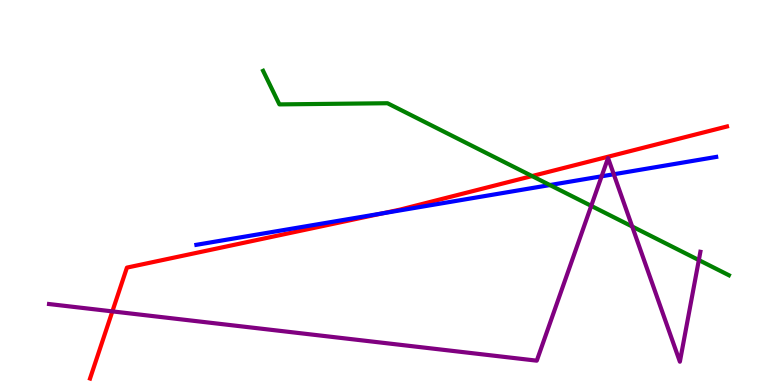[{'lines': ['blue', 'red'], 'intersections': [{'x': 4.93, 'y': 4.46}]}, {'lines': ['green', 'red'], 'intersections': [{'x': 6.87, 'y': 5.43}]}, {'lines': ['purple', 'red'], 'intersections': [{'x': 1.45, 'y': 1.91}]}, {'lines': ['blue', 'green'], 'intersections': [{'x': 7.1, 'y': 5.19}]}, {'lines': ['blue', 'purple'], 'intersections': [{'x': 7.76, 'y': 5.42}, {'x': 7.92, 'y': 5.47}]}, {'lines': ['green', 'purple'], 'intersections': [{'x': 7.63, 'y': 4.65}, {'x': 8.16, 'y': 4.12}, {'x': 9.02, 'y': 3.24}]}]